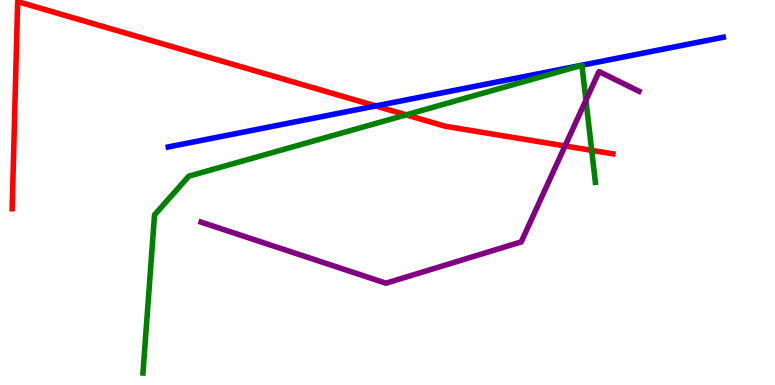[{'lines': ['blue', 'red'], 'intersections': [{'x': 4.85, 'y': 7.25}]}, {'lines': ['green', 'red'], 'intersections': [{'x': 5.24, 'y': 7.02}, {'x': 7.63, 'y': 6.09}]}, {'lines': ['purple', 'red'], 'intersections': [{'x': 7.29, 'y': 6.21}]}, {'lines': ['blue', 'green'], 'intersections': []}, {'lines': ['blue', 'purple'], 'intersections': []}, {'lines': ['green', 'purple'], 'intersections': [{'x': 7.56, 'y': 7.4}]}]